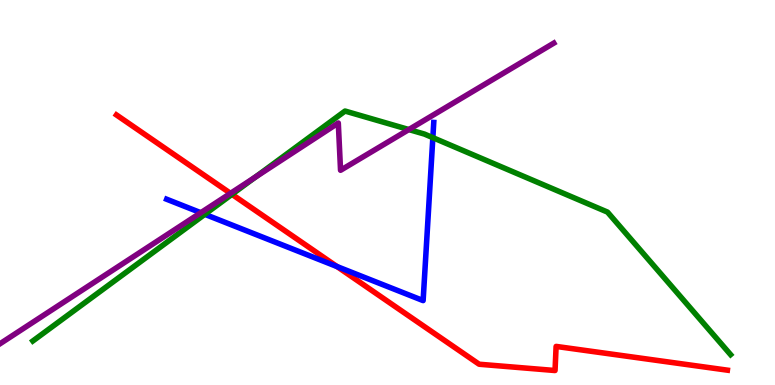[{'lines': ['blue', 'red'], 'intersections': [{'x': 4.35, 'y': 3.08}]}, {'lines': ['green', 'red'], 'intersections': [{'x': 2.99, 'y': 4.95}]}, {'lines': ['purple', 'red'], 'intersections': [{'x': 2.97, 'y': 4.98}]}, {'lines': ['blue', 'green'], 'intersections': [{'x': 2.64, 'y': 4.43}, {'x': 5.59, 'y': 6.42}]}, {'lines': ['blue', 'purple'], 'intersections': [{'x': 2.59, 'y': 4.47}]}, {'lines': ['green', 'purple'], 'intersections': [{'x': 3.29, 'y': 5.4}, {'x': 5.28, 'y': 6.63}]}]